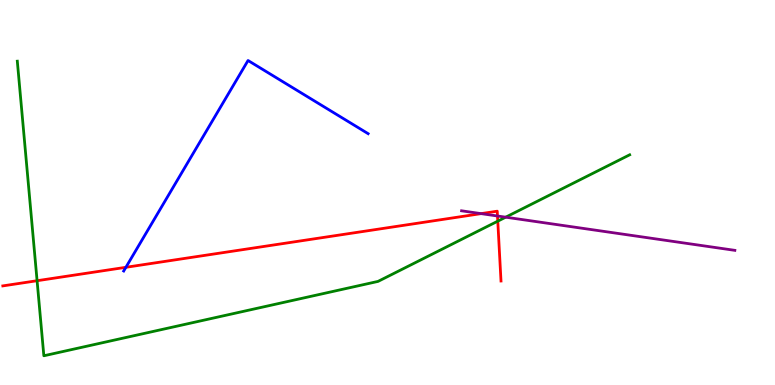[{'lines': ['blue', 'red'], 'intersections': [{'x': 1.62, 'y': 3.06}]}, {'lines': ['green', 'red'], 'intersections': [{'x': 0.479, 'y': 2.71}, {'x': 6.42, 'y': 4.26}]}, {'lines': ['purple', 'red'], 'intersections': [{'x': 6.21, 'y': 4.45}, {'x': 6.42, 'y': 4.39}]}, {'lines': ['blue', 'green'], 'intersections': []}, {'lines': ['blue', 'purple'], 'intersections': []}, {'lines': ['green', 'purple'], 'intersections': [{'x': 6.52, 'y': 4.36}]}]